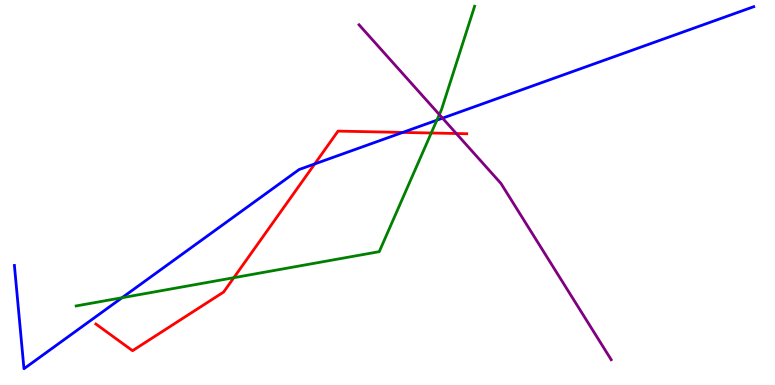[{'lines': ['blue', 'red'], 'intersections': [{'x': 4.06, 'y': 5.74}, {'x': 5.2, 'y': 6.56}]}, {'lines': ['green', 'red'], 'intersections': [{'x': 3.02, 'y': 2.79}, {'x': 5.56, 'y': 6.55}]}, {'lines': ['purple', 'red'], 'intersections': [{'x': 5.89, 'y': 6.53}]}, {'lines': ['blue', 'green'], 'intersections': [{'x': 1.57, 'y': 2.27}, {'x': 5.64, 'y': 6.88}]}, {'lines': ['blue', 'purple'], 'intersections': [{'x': 5.71, 'y': 6.93}]}, {'lines': ['green', 'purple'], 'intersections': [{'x': 5.67, 'y': 7.02}]}]